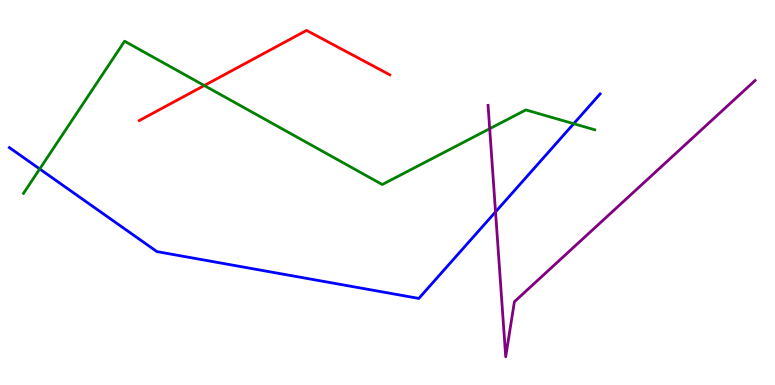[{'lines': ['blue', 'red'], 'intersections': []}, {'lines': ['green', 'red'], 'intersections': [{'x': 2.64, 'y': 7.78}]}, {'lines': ['purple', 'red'], 'intersections': []}, {'lines': ['blue', 'green'], 'intersections': [{'x': 0.512, 'y': 5.61}, {'x': 7.4, 'y': 6.79}]}, {'lines': ['blue', 'purple'], 'intersections': [{'x': 6.39, 'y': 4.5}]}, {'lines': ['green', 'purple'], 'intersections': [{'x': 6.32, 'y': 6.66}]}]